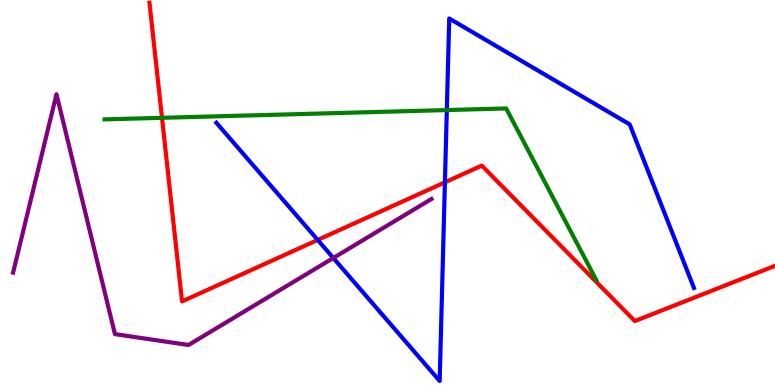[{'lines': ['blue', 'red'], 'intersections': [{'x': 4.1, 'y': 3.77}, {'x': 5.74, 'y': 5.26}]}, {'lines': ['green', 'red'], 'intersections': [{'x': 2.09, 'y': 6.94}]}, {'lines': ['purple', 'red'], 'intersections': []}, {'lines': ['blue', 'green'], 'intersections': [{'x': 5.77, 'y': 7.14}]}, {'lines': ['blue', 'purple'], 'intersections': [{'x': 4.3, 'y': 3.3}]}, {'lines': ['green', 'purple'], 'intersections': []}]